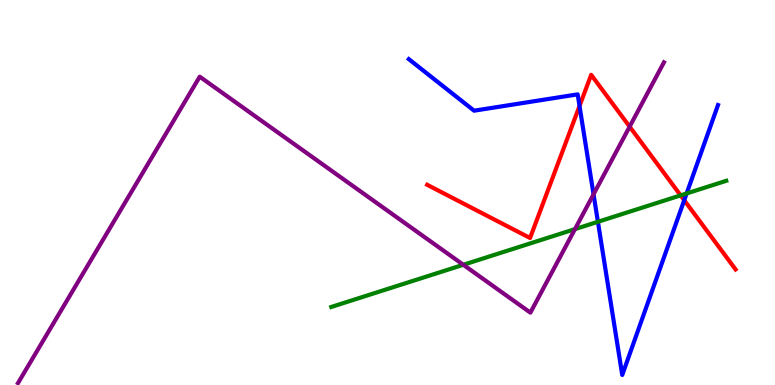[{'lines': ['blue', 'red'], 'intersections': [{'x': 7.48, 'y': 7.25}, {'x': 8.83, 'y': 4.8}]}, {'lines': ['green', 'red'], 'intersections': [{'x': 8.78, 'y': 4.93}]}, {'lines': ['purple', 'red'], 'intersections': [{'x': 8.12, 'y': 6.71}]}, {'lines': ['blue', 'green'], 'intersections': [{'x': 7.71, 'y': 4.24}, {'x': 8.86, 'y': 4.98}]}, {'lines': ['blue', 'purple'], 'intersections': [{'x': 7.66, 'y': 4.95}]}, {'lines': ['green', 'purple'], 'intersections': [{'x': 5.98, 'y': 3.12}, {'x': 7.42, 'y': 4.05}]}]